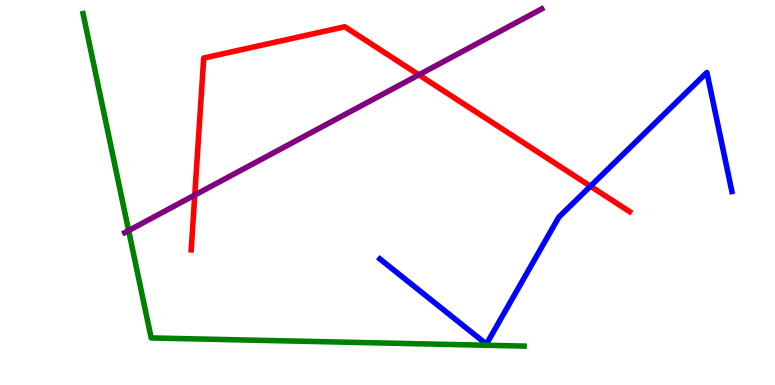[{'lines': ['blue', 'red'], 'intersections': [{'x': 7.62, 'y': 5.16}]}, {'lines': ['green', 'red'], 'intersections': []}, {'lines': ['purple', 'red'], 'intersections': [{'x': 2.51, 'y': 4.93}, {'x': 5.4, 'y': 8.06}]}, {'lines': ['blue', 'green'], 'intersections': []}, {'lines': ['blue', 'purple'], 'intersections': []}, {'lines': ['green', 'purple'], 'intersections': [{'x': 1.66, 'y': 4.01}]}]